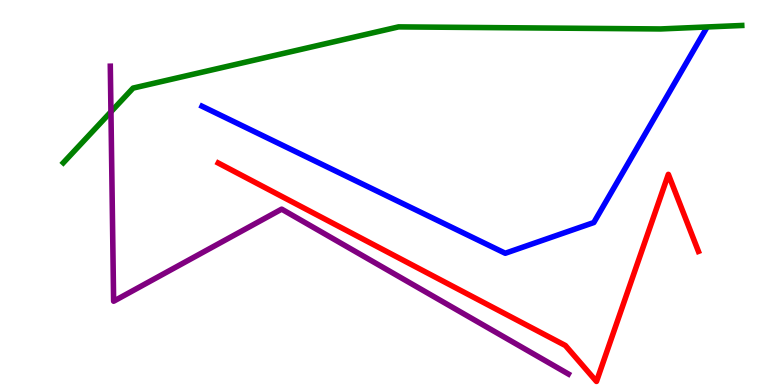[{'lines': ['blue', 'red'], 'intersections': []}, {'lines': ['green', 'red'], 'intersections': []}, {'lines': ['purple', 'red'], 'intersections': []}, {'lines': ['blue', 'green'], 'intersections': []}, {'lines': ['blue', 'purple'], 'intersections': []}, {'lines': ['green', 'purple'], 'intersections': [{'x': 1.43, 'y': 7.1}]}]